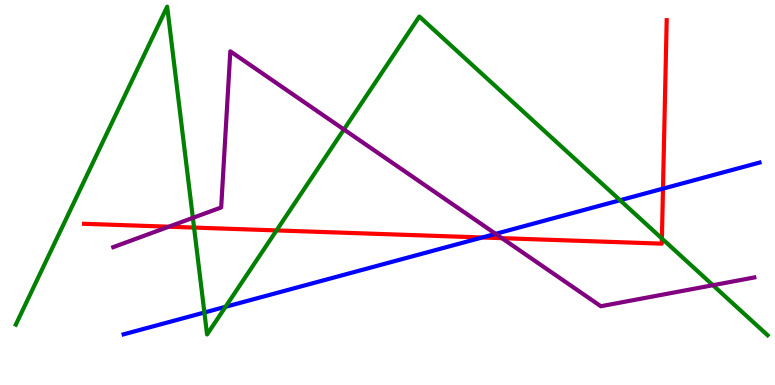[{'lines': ['blue', 'red'], 'intersections': [{'x': 6.22, 'y': 3.83}, {'x': 8.55, 'y': 5.1}]}, {'lines': ['green', 'red'], 'intersections': [{'x': 2.5, 'y': 4.09}, {'x': 3.57, 'y': 4.02}, {'x': 8.54, 'y': 3.81}]}, {'lines': ['purple', 'red'], 'intersections': [{'x': 2.18, 'y': 4.11}, {'x': 6.48, 'y': 3.81}]}, {'lines': ['blue', 'green'], 'intersections': [{'x': 2.64, 'y': 1.88}, {'x': 2.91, 'y': 2.03}, {'x': 8.0, 'y': 4.8}]}, {'lines': ['blue', 'purple'], 'intersections': [{'x': 6.4, 'y': 3.93}]}, {'lines': ['green', 'purple'], 'intersections': [{'x': 2.49, 'y': 4.34}, {'x': 4.44, 'y': 6.64}, {'x': 9.2, 'y': 2.59}]}]